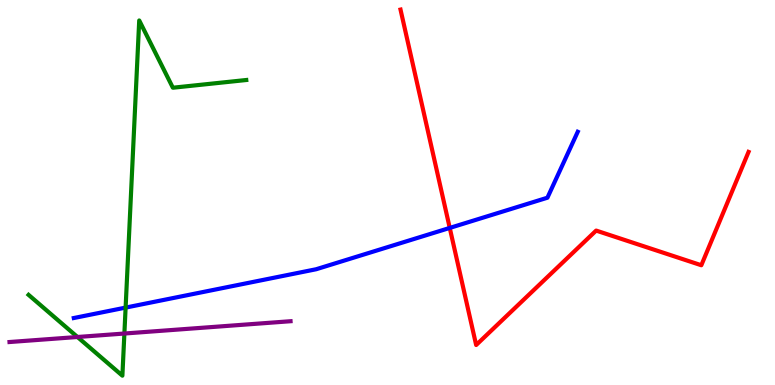[{'lines': ['blue', 'red'], 'intersections': [{'x': 5.8, 'y': 4.08}]}, {'lines': ['green', 'red'], 'intersections': []}, {'lines': ['purple', 'red'], 'intersections': []}, {'lines': ['blue', 'green'], 'intersections': [{'x': 1.62, 'y': 2.01}]}, {'lines': ['blue', 'purple'], 'intersections': []}, {'lines': ['green', 'purple'], 'intersections': [{'x': 1.0, 'y': 1.25}, {'x': 1.6, 'y': 1.34}]}]